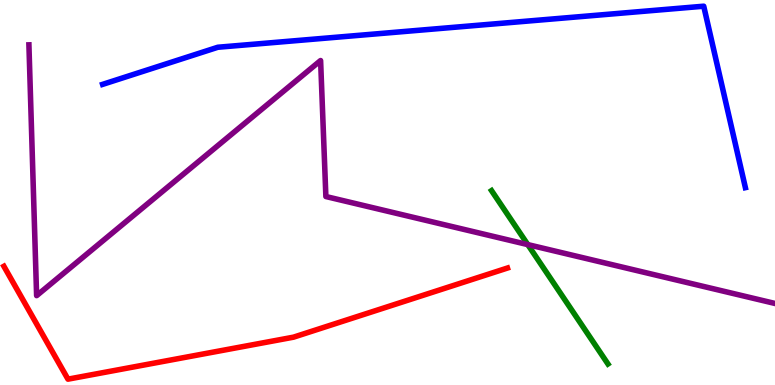[{'lines': ['blue', 'red'], 'intersections': []}, {'lines': ['green', 'red'], 'intersections': []}, {'lines': ['purple', 'red'], 'intersections': []}, {'lines': ['blue', 'green'], 'intersections': []}, {'lines': ['blue', 'purple'], 'intersections': []}, {'lines': ['green', 'purple'], 'intersections': [{'x': 6.81, 'y': 3.65}]}]